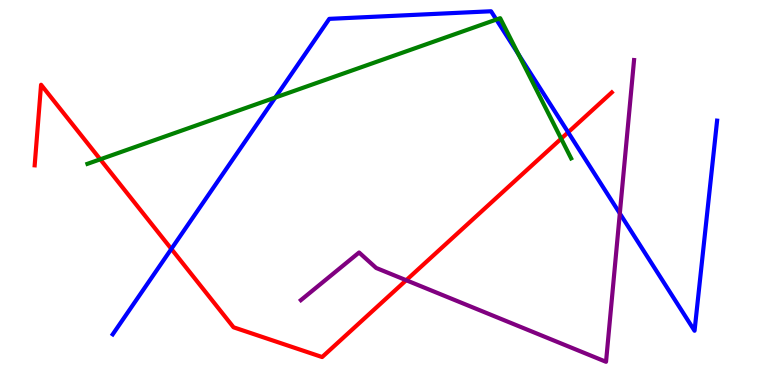[{'lines': ['blue', 'red'], 'intersections': [{'x': 2.21, 'y': 3.53}, {'x': 7.33, 'y': 6.56}]}, {'lines': ['green', 'red'], 'intersections': [{'x': 1.29, 'y': 5.86}, {'x': 7.24, 'y': 6.4}]}, {'lines': ['purple', 'red'], 'intersections': [{'x': 5.24, 'y': 2.72}]}, {'lines': ['blue', 'green'], 'intersections': [{'x': 3.55, 'y': 7.47}, {'x': 6.4, 'y': 9.49}, {'x': 6.69, 'y': 8.59}]}, {'lines': ['blue', 'purple'], 'intersections': [{'x': 8.0, 'y': 4.46}]}, {'lines': ['green', 'purple'], 'intersections': []}]